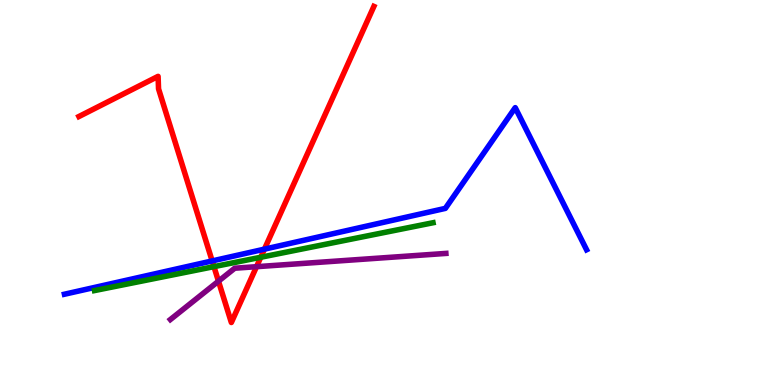[{'lines': ['blue', 'red'], 'intersections': [{'x': 2.74, 'y': 3.22}, {'x': 3.41, 'y': 3.53}]}, {'lines': ['green', 'red'], 'intersections': [{'x': 2.76, 'y': 3.07}, {'x': 3.36, 'y': 3.32}]}, {'lines': ['purple', 'red'], 'intersections': [{'x': 2.82, 'y': 2.7}, {'x': 3.31, 'y': 3.07}]}, {'lines': ['blue', 'green'], 'intersections': []}, {'lines': ['blue', 'purple'], 'intersections': []}, {'lines': ['green', 'purple'], 'intersections': []}]